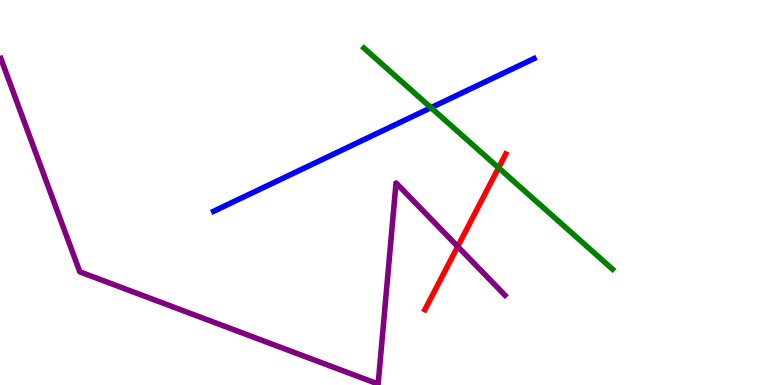[{'lines': ['blue', 'red'], 'intersections': []}, {'lines': ['green', 'red'], 'intersections': [{'x': 6.43, 'y': 5.64}]}, {'lines': ['purple', 'red'], 'intersections': [{'x': 5.91, 'y': 3.6}]}, {'lines': ['blue', 'green'], 'intersections': [{'x': 5.56, 'y': 7.2}]}, {'lines': ['blue', 'purple'], 'intersections': []}, {'lines': ['green', 'purple'], 'intersections': []}]